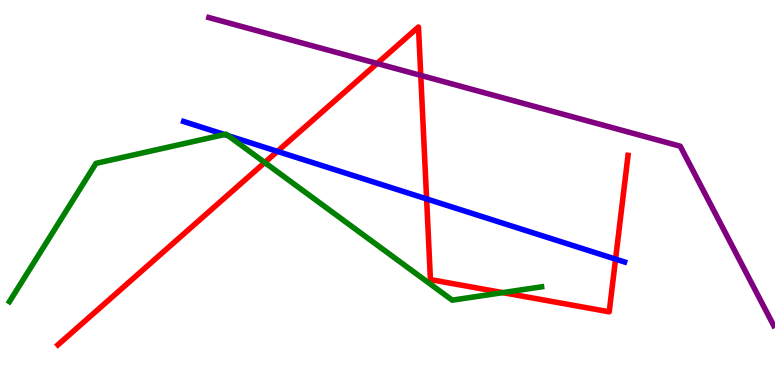[{'lines': ['blue', 'red'], 'intersections': [{'x': 3.58, 'y': 6.07}, {'x': 5.5, 'y': 4.83}, {'x': 7.94, 'y': 3.27}]}, {'lines': ['green', 'red'], 'intersections': [{'x': 3.42, 'y': 5.78}, {'x': 6.49, 'y': 2.4}]}, {'lines': ['purple', 'red'], 'intersections': [{'x': 4.87, 'y': 8.35}, {'x': 5.43, 'y': 8.04}]}, {'lines': ['blue', 'green'], 'intersections': [{'x': 2.9, 'y': 6.51}, {'x': 2.95, 'y': 6.47}]}, {'lines': ['blue', 'purple'], 'intersections': []}, {'lines': ['green', 'purple'], 'intersections': []}]